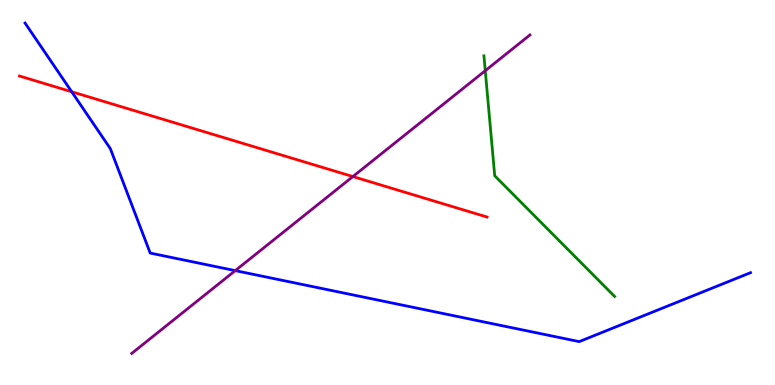[{'lines': ['blue', 'red'], 'intersections': [{'x': 0.925, 'y': 7.62}]}, {'lines': ['green', 'red'], 'intersections': []}, {'lines': ['purple', 'red'], 'intersections': [{'x': 4.55, 'y': 5.41}]}, {'lines': ['blue', 'green'], 'intersections': []}, {'lines': ['blue', 'purple'], 'intersections': [{'x': 3.04, 'y': 2.97}]}, {'lines': ['green', 'purple'], 'intersections': [{'x': 6.26, 'y': 8.16}]}]